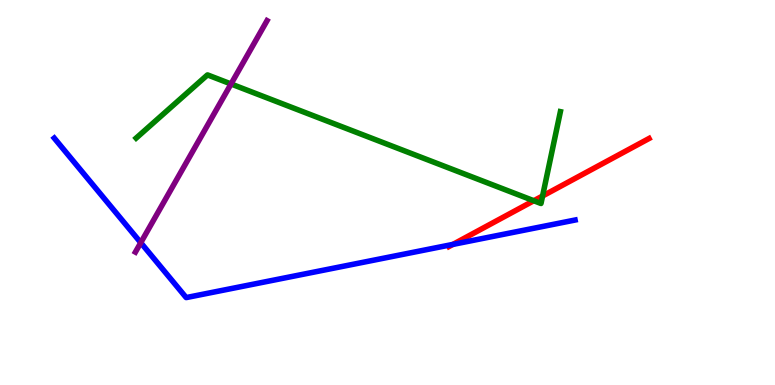[{'lines': ['blue', 'red'], 'intersections': [{'x': 5.84, 'y': 3.65}]}, {'lines': ['green', 'red'], 'intersections': [{'x': 6.89, 'y': 4.79}, {'x': 7.0, 'y': 4.91}]}, {'lines': ['purple', 'red'], 'intersections': []}, {'lines': ['blue', 'green'], 'intersections': []}, {'lines': ['blue', 'purple'], 'intersections': [{'x': 1.82, 'y': 3.7}]}, {'lines': ['green', 'purple'], 'intersections': [{'x': 2.98, 'y': 7.82}]}]